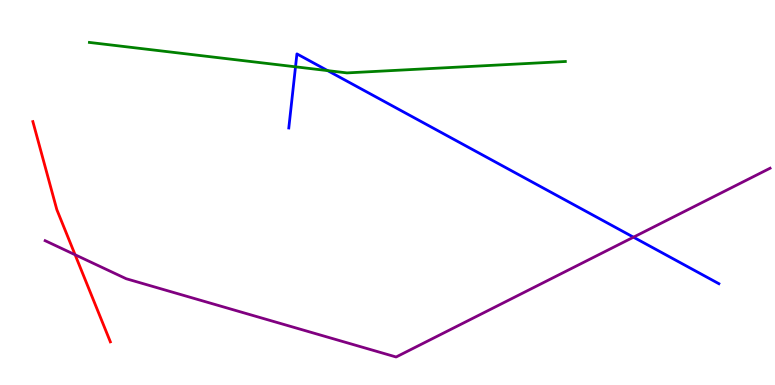[{'lines': ['blue', 'red'], 'intersections': []}, {'lines': ['green', 'red'], 'intersections': []}, {'lines': ['purple', 'red'], 'intersections': [{'x': 0.969, 'y': 3.38}]}, {'lines': ['blue', 'green'], 'intersections': [{'x': 3.81, 'y': 8.26}, {'x': 4.23, 'y': 8.17}]}, {'lines': ['blue', 'purple'], 'intersections': [{'x': 8.17, 'y': 3.84}]}, {'lines': ['green', 'purple'], 'intersections': []}]